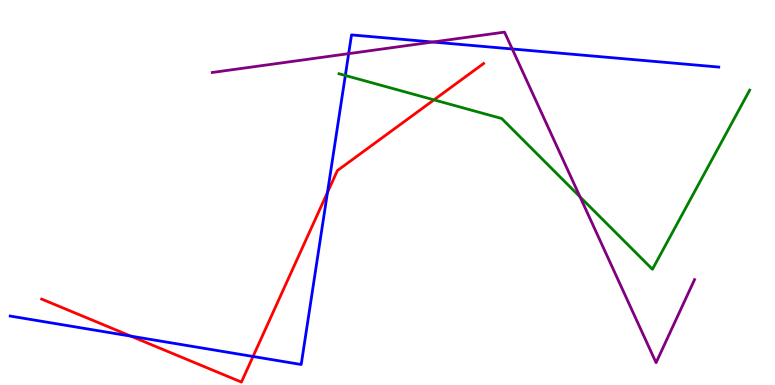[{'lines': ['blue', 'red'], 'intersections': [{'x': 1.69, 'y': 1.27}, {'x': 3.26, 'y': 0.741}, {'x': 4.23, 'y': 5.0}]}, {'lines': ['green', 'red'], 'intersections': [{'x': 5.6, 'y': 7.41}]}, {'lines': ['purple', 'red'], 'intersections': []}, {'lines': ['blue', 'green'], 'intersections': [{'x': 4.46, 'y': 8.04}]}, {'lines': ['blue', 'purple'], 'intersections': [{'x': 4.5, 'y': 8.61}, {'x': 5.58, 'y': 8.91}, {'x': 6.61, 'y': 8.73}]}, {'lines': ['green', 'purple'], 'intersections': [{'x': 7.48, 'y': 4.89}]}]